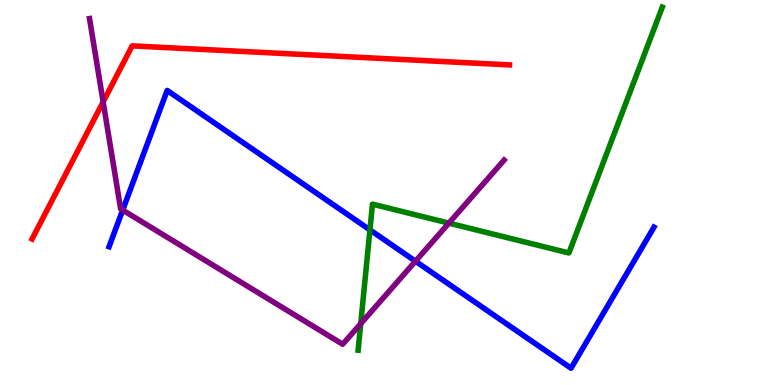[{'lines': ['blue', 'red'], 'intersections': []}, {'lines': ['green', 'red'], 'intersections': []}, {'lines': ['purple', 'red'], 'intersections': [{'x': 1.33, 'y': 7.35}]}, {'lines': ['blue', 'green'], 'intersections': [{'x': 4.77, 'y': 4.03}]}, {'lines': ['blue', 'purple'], 'intersections': [{'x': 1.58, 'y': 4.54}, {'x': 5.36, 'y': 3.22}]}, {'lines': ['green', 'purple'], 'intersections': [{'x': 4.65, 'y': 1.59}, {'x': 5.79, 'y': 4.2}]}]